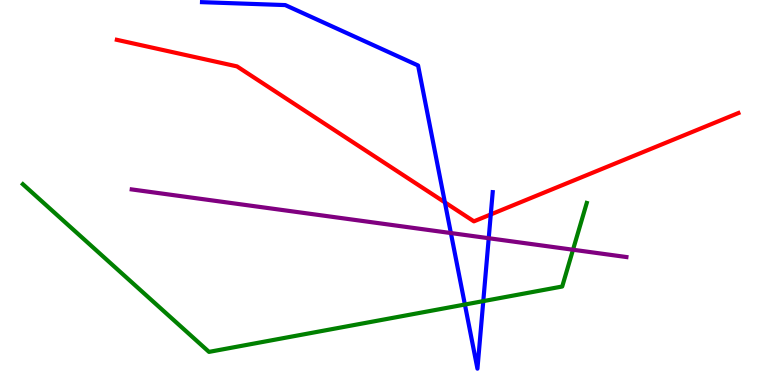[{'lines': ['blue', 'red'], 'intersections': [{'x': 5.74, 'y': 4.74}, {'x': 6.33, 'y': 4.43}]}, {'lines': ['green', 'red'], 'intersections': []}, {'lines': ['purple', 'red'], 'intersections': []}, {'lines': ['blue', 'green'], 'intersections': [{'x': 6.0, 'y': 2.09}, {'x': 6.24, 'y': 2.18}]}, {'lines': ['blue', 'purple'], 'intersections': [{'x': 5.82, 'y': 3.95}, {'x': 6.31, 'y': 3.81}]}, {'lines': ['green', 'purple'], 'intersections': [{'x': 7.39, 'y': 3.51}]}]